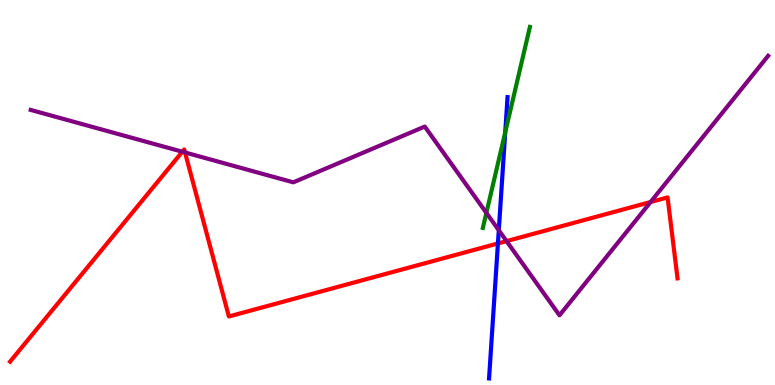[{'lines': ['blue', 'red'], 'intersections': [{'x': 6.42, 'y': 3.68}]}, {'lines': ['green', 'red'], 'intersections': []}, {'lines': ['purple', 'red'], 'intersections': [{'x': 2.35, 'y': 6.06}, {'x': 2.39, 'y': 6.04}, {'x': 6.54, 'y': 3.74}, {'x': 8.39, 'y': 4.75}]}, {'lines': ['blue', 'green'], 'intersections': [{'x': 6.52, 'y': 6.56}]}, {'lines': ['blue', 'purple'], 'intersections': [{'x': 6.44, 'y': 4.02}]}, {'lines': ['green', 'purple'], 'intersections': [{'x': 6.28, 'y': 4.47}]}]